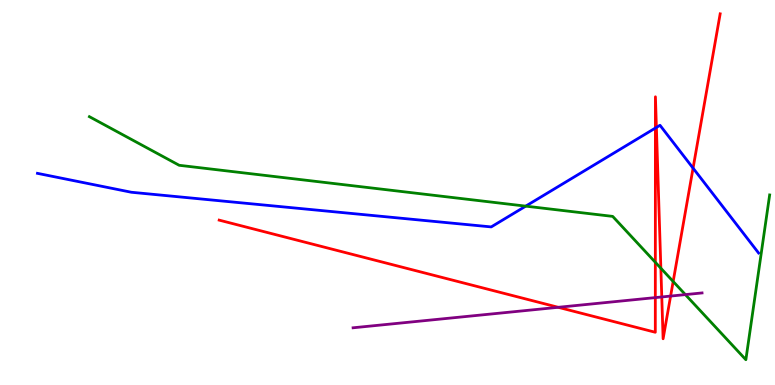[{'lines': ['blue', 'red'], 'intersections': [{'x': 8.46, 'y': 6.67}, {'x': 8.47, 'y': 6.69}, {'x': 8.94, 'y': 5.63}]}, {'lines': ['green', 'red'], 'intersections': [{'x': 8.46, 'y': 3.19}, {'x': 8.53, 'y': 3.03}, {'x': 8.69, 'y': 2.69}]}, {'lines': ['purple', 'red'], 'intersections': [{'x': 7.2, 'y': 2.02}, {'x': 8.46, 'y': 2.27}, {'x': 8.54, 'y': 2.29}, {'x': 8.65, 'y': 2.31}]}, {'lines': ['blue', 'green'], 'intersections': [{'x': 6.78, 'y': 4.65}]}, {'lines': ['blue', 'purple'], 'intersections': []}, {'lines': ['green', 'purple'], 'intersections': [{'x': 8.84, 'y': 2.35}]}]